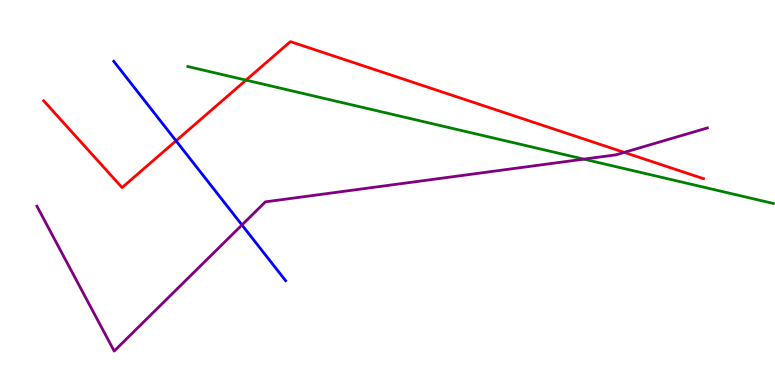[{'lines': ['blue', 'red'], 'intersections': [{'x': 2.27, 'y': 6.34}]}, {'lines': ['green', 'red'], 'intersections': [{'x': 3.17, 'y': 7.92}]}, {'lines': ['purple', 'red'], 'intersections': [{'x': 8.05, 'y': 6.04}]}, {'lines': ['blue', 'green'], 'intersections': []}, {'lines': ['blue', 'purple'], 'intersections': [{'x': 3.12, 'y': 4.16}]}, {'lines': ['green', 'purple'], 'intersections': [{'x': 7.53, 'y': 5.87}]}]